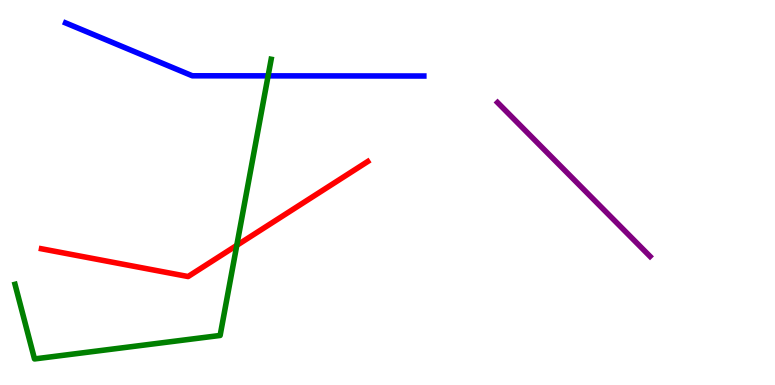[{'lines': ['blue', 'red'], 'intersections': []}, {'lines': ['green', 'red'], 'intersections': [{'x': 3.06, 'y': 3.63}]}, {'lines': ['purple', 'red'], 'intersections': []}, {'lines': ['blue', 'green'], 'intersections': [{'x': 3.46, 'y': 8.03}]}, {'lines': ['blue', 'purple'], 'intersections': []}, {'lines': ['green', 'purple'], 'intersections': []}]